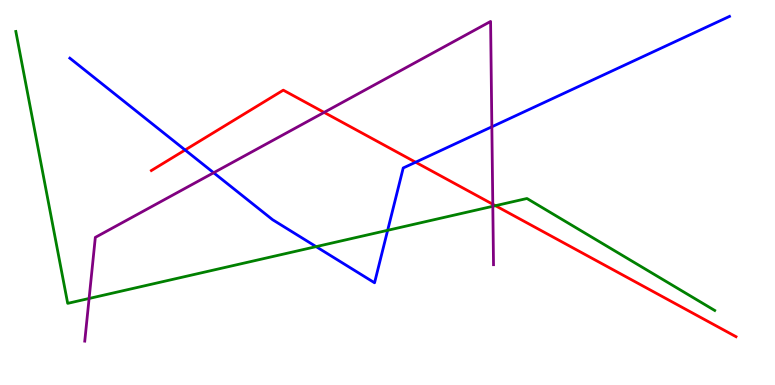[{'lines': ['blue', 'red'], 'intersections': [{'x': 2.39, 'y': 6.1}, {'x': 5.36, 'y': 5.79}]}, {'lines': ['green', 'red'], 'intersections': [{'x': 6.39, 'y': 4.66}]}, {'lines': ['purple', 'red'], 'intersections': [{'x': 4.18, 'y': 7.08}, {'x': 6.36, 'y': 4.7}]}, {'lines': ['blue', 'green'], 'intersections': [{'x': 4.08, 'y': 3.59}, {'x': 5.0, 'y': 4.02}]}, {'lines': ['blue', 'purple'], 'intersections': [{'x': 2.76, 'y': 5.51}, {'x': 6.35, 'y': 6.71}]}, {'lines': ['green', 'purple'], 'intersections': [{'x': 1.15, 'y': 2.25}, {'x': 6.36, 'y': 4.64}]}]